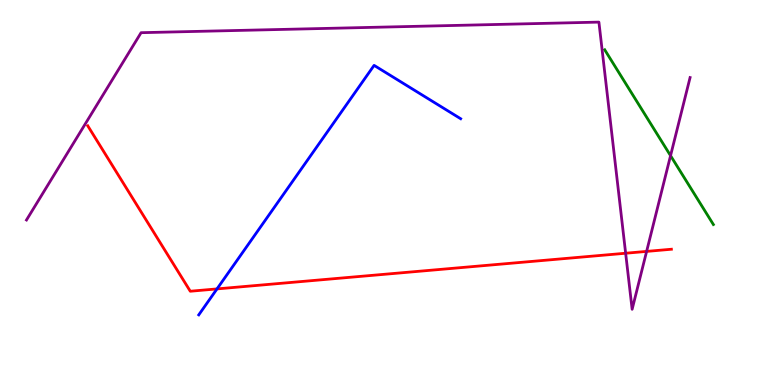[{'lines': ['blue', 'red'], 'intersections': [{'x': 2.8, 'y': 2.5}]}, {'lines': ['green', 'red'], 'intersections': []}, {'lines': ['purple', 'red'], 'intersections': [{'x': 8.07, 'y': 3.42}, {'x': 8.34, 'y': 3.47}]}, {'lines': ['blue', 'green'], 'intersections': []}, {'lines': ['blue', 'purple'], 'intersections': []}, {'lines': ['green', 'purple'], 'intersections': [{'x': 8.65, 'y': 5.96}]}]